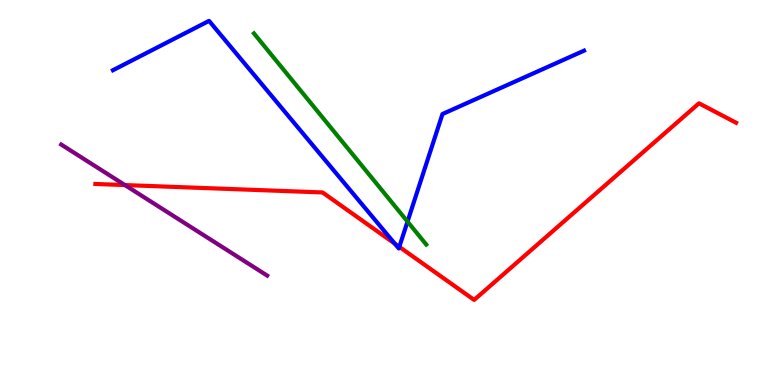[{'lines': ['blue', 'red'], 'intersections': [{'x': 5.09, 'y': 3.67}, {'x': 5.15, 'y': 3.59}]}, {'lines': ['green', 'red'], 'intersections': []}, {'lines': ['purple', 'red'], 'intersections': [{'x': 1.61, 'y': 5.19}]}, {'lines': ['blue', 'green'], 'intersections': [{'x': 5.26, 'y': 4.24}]}, {'lines': ['blue', 'purple'], 'intersections': []}, {'lines': ['green', 'purple'], 'intersections': []}]